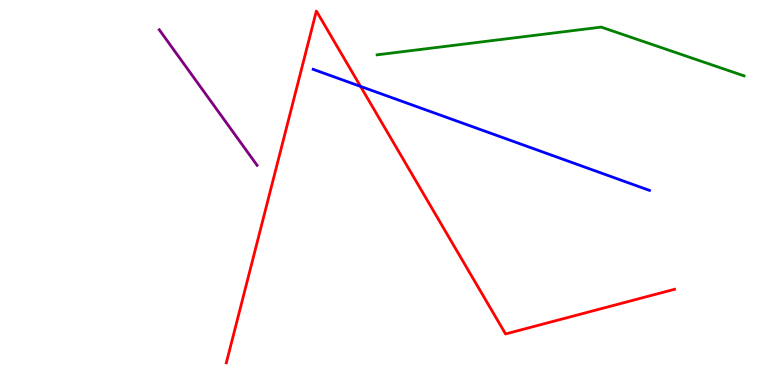[{'lines': ['blue', 'red'], 'intersections': [{'x': 4.65, 'y': 7.76}]}, {'lines': ['green', 'red'], 'intersections': []}, {'lines': ['purple', 'red'], 'intersections': []}, {'lines': ['blue', 'green'], 'intersections': []}, {'lines': ['blue', 'purple'], 'intersections': []}, {'lines': ['green', 'purple'], 'intersections': []}]